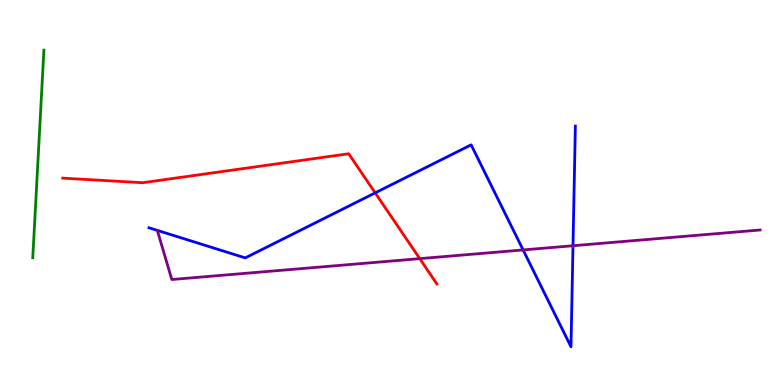[{'lines': ['blue', 'red'], 'intersections': [{'x': 4.84, 'y': 4.99}]}, {'lines': ['green', 'red'], 'intersections': []}, {'lines': ['purple', 'red'], 'intersections': [{'x': 5.42, 'y': 3.28}]}, {'lines': ['blue', 'green'], 'intersections': []}, {'lines': ['blue', 'purple'], 'intersections': [{'x': 6.75, 'y': 3.51}, {'x': 7.39, 'y': 3.62}]}, {'lines': ['green', 'purple'], 'intersections': []}]